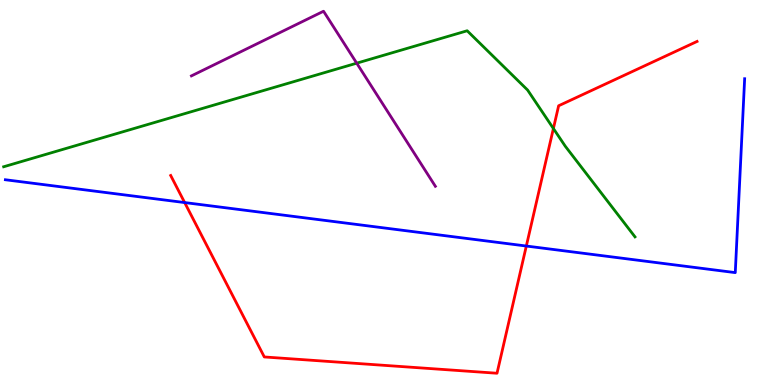[{'lines': ['blue', 'red'], 'intersections': [{'x': 2.38, 'y': 4.74}, {'x': 6.79, 'y': 3.61}]}, {'lines': ['green', 'red'], 'intersections': [{'x': 7.14, 'y': 6.66}]}, {'lines': ['purple', 'red'], 'intersections': []}, {'lines': ['blue', 'green'], 'intersections': []}, {'lines': ['blue', 'purple'], 'intersections': []}, {'lines': ['green', 'purple'], 'intersections': [{'x': 4.6, 'y': 8.36}]}]